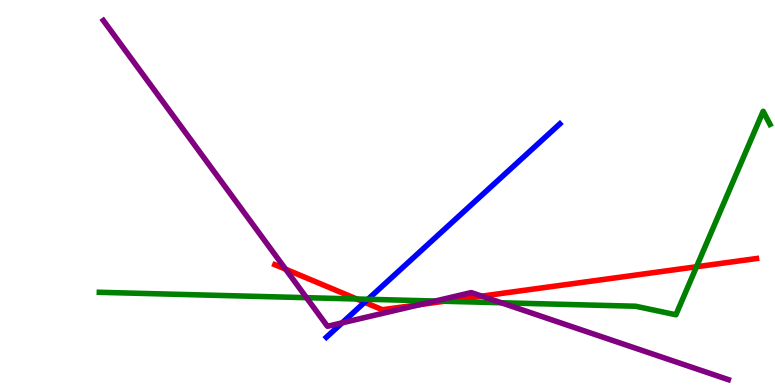[{'lines': ['blue', 'red'], 'intersections': [{'x': 4.7, 'y': 2.15}]}, {'lines': ['green', 'red'], 'intersections': [{'x': 4.6, 'y': 2.23}, {'x': 5.73, 'y': 2.17}, {'x': 8.99, 'y': 3.07}]}, {'lines': ['purple', 'red'], 'intersections': [{'x': 3.69, 'y': 3.01}, {'x': 5.42, 'y': 2.09}, {'x': 6.22, 'y': 2.31}]}, {'lines': ['blue', 'green'], 'intersections': [{'x': 4.75, 'y': 2.23}]}, {'lines': ['blue', 'purple'], 'intersections': [{'x': 4.41, 'y': 1.61}]}, {'lines': ['green', 'purple'], 'intersections': [{'x': 3.95, 'y': 2.27}, {'x': 5.62, 'y': 2.18}, {'x': 6.47, 'y': 2.14}]}]